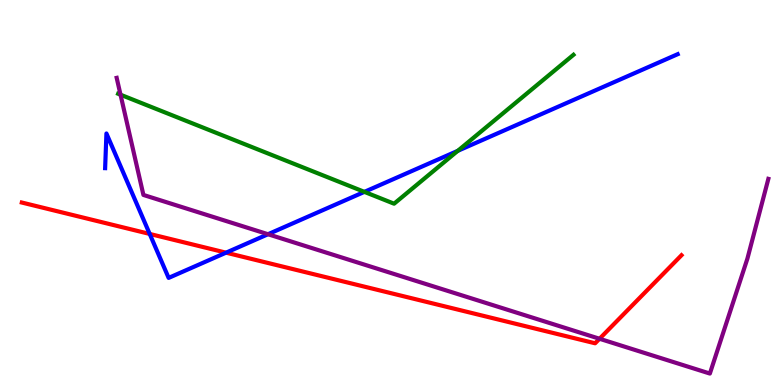[{'lines': ['blue', 'red'], 'intersections': [{'x': 1.93, 'y': 3.92}, {'x': 2.92, 'y': 3.44}]}, {'lines': ['green', 'red'], 'intersections': []}, {'lines': ['purple', 'red'], 'intersections': [{'x': 7.74, 'y': 1.2}]}, {'lines': ['blue', 'green'], 'intersections': [{'x': 4.7, 'y': 5.02}, {'x': 5.91, 'y': 6.08}]}, {'lines': ['blue', 'purple'], 'intersections': [{'x': 3.46, 'y': 3.92}]}, {'lines': ['green', 'purple'], 'intersections': [{'x': 1.56, 'y': 7.54}]}]